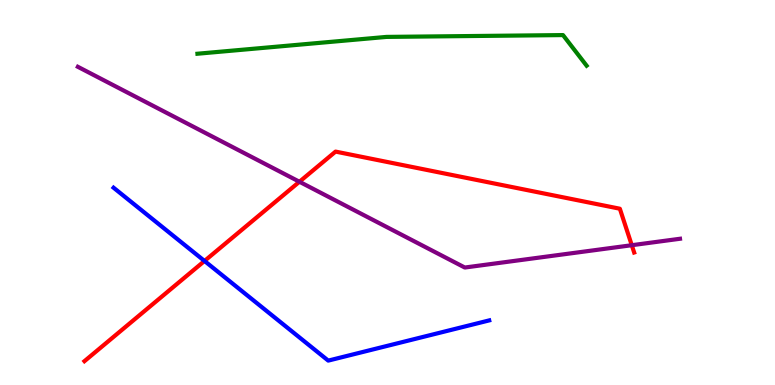[{'lines': ['blue', 'red'], 'intersections': [{'x': 2.64, 'y': 3.22}]}, {'lines': ['green', 'red'], 'intersections': []}, {'lines': ['purple', 'red'], 'intersections': [{'x': 3.86, 'y': 5.28}, {'x': 8.15, 'y': 3.63}]}, {'lines': ['blue', 'green'], 'intersections': []}, {'lines': ['blue', 'purple'], 'intersections': []}, {'lines': ['green', 'purple'], 'intersections': []}]